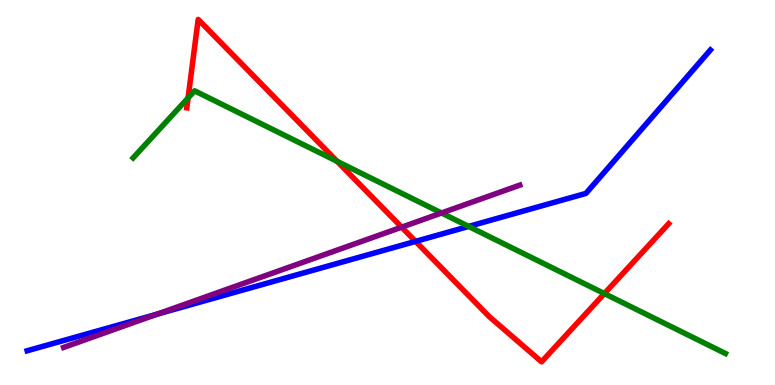[{'lines': ['blue', 'red'], 'intersections': [{'x': 5.36, 'y': 3.73}]}, {'lines': ['green', 'red'], 'intersections': [{'x': 2.43, 'y': 7.45}, {'x': 4.35, 'y': 5.81}, {'x': 7.8, 'y': 2.37}]}, {'lines': ['purple', 'red'], 'intersections': [{'x': 5.18, 'y': 4.1}]}, {'lines': ['blue', 'green'], 'intersections': [{'x': 6.05, 'y': 4.12}]}, {'lines': ['blue', 'purple'], 'intersections': [{'x': 2.03, 'y': 1.84}]}, {'lines': ['green', 'purple'], 'intersections': [{'x': 5.7, 'y': 4.47}]}]